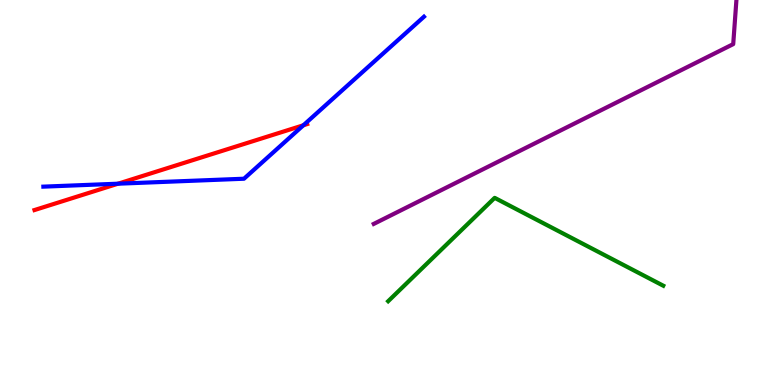[{'lines': ['blue', 'red'], 'intersections': [{'x': 1.52, 'y': 5.23}, {'x': 3.91, 'y': 6.75}]}, {'lines': ['green', 'red'], 'intersections': []}, {'lines': ['purple', 'red'], 'intersections': []}, {'lines': ['blue', 'green'], 'intersections': []}, {'lines': ['blue', 'purple'], 'intersections': []}, {'lines': ['green', 'purple'], 'intersections': []}]